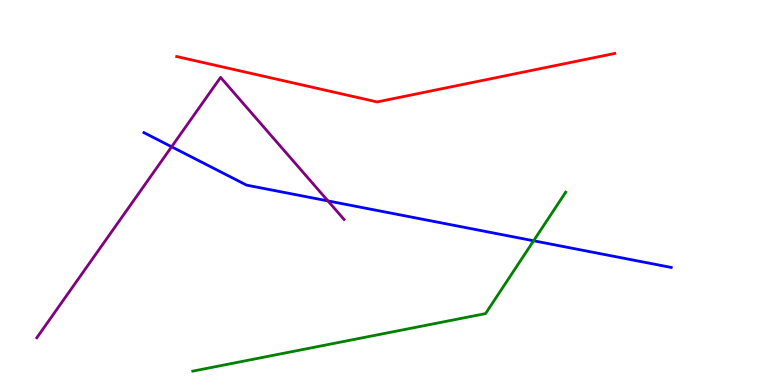[{'lines': ['blue', 'red'], 'intersections': []}, {'lines': ['green', 'red'], 'intersections': []}, {'lines': ['purple', 'red'], 'intersections': []}, {'lines': ['blue', 'green'], 'intersections': [{'x': 6.89, 'y': 3.75}]}, {'lines': ['blue', 'purple'], 'intersections': [{'x': 2.21, 'y': 6.19}, {'x': 4.23, 'y': 4.78}]}, {'lines': ['green', 'purple'], 'intersections': []}]